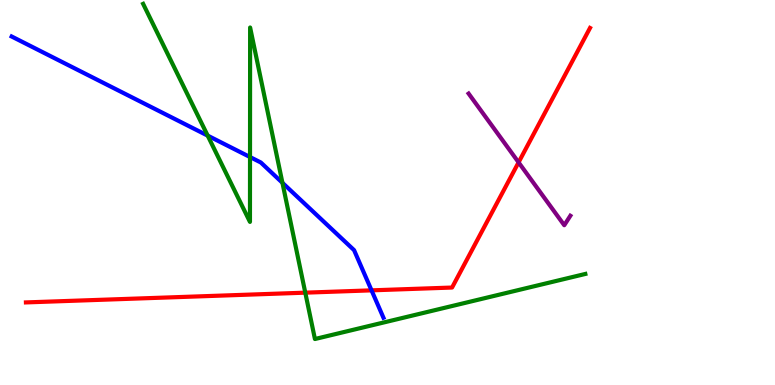[{'lines': ['blue', 'red'], 'intersections': [{'x': 4.79, 'y': 2.46}]}, {'lines': ['green', 'red'], 'intersections': [{'x': 3.94, 'y': 2.4}]}, {'lines': ['purple', 'red'], 'intersections': [{'x': 6.69, 'y': 5.78}]}, {'lines': ['blue', 'green'], 'intersections': [{'x': 2.68, 'y': 6.48}, {'x': 3.23, 'y': 5.92}, {'x': 3.64, 'y': 5.25}]}, {'lines': ['blue', 'purple'], 'intersections': []}, {'lines': ['green', 'purple'], 'intersections': []}]